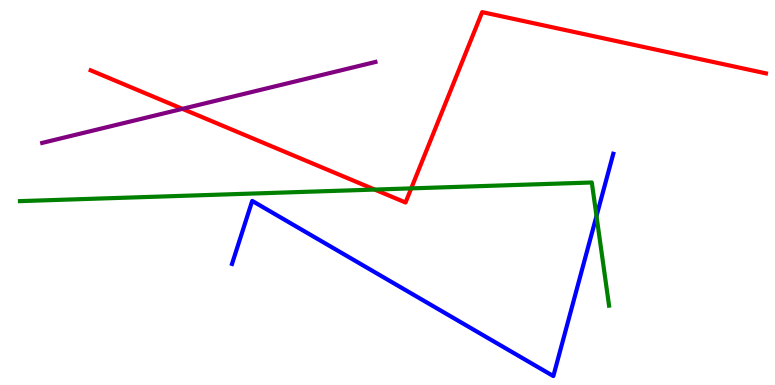[{'lines': ['blue', 'red'], 'intersections': []}, {'lines': ['green', 'red'], 'intersections': [{'x': 4.84, 'y': 5.08}, {'x': 5.31, 'y': 5.11}]}, {'lines': ['purple', 'red'], 'intersections': [{'x': 2.35, 'y': 7.17}]}, {'lines': ['blue', 'green'], 'intersections': [{'x': 7.7, 'y': 4.39}]}, {'lines': ['blue', 'purple'], 'intersections': []}, {'lines': ['green', 'purple'], 'intersections': []}]